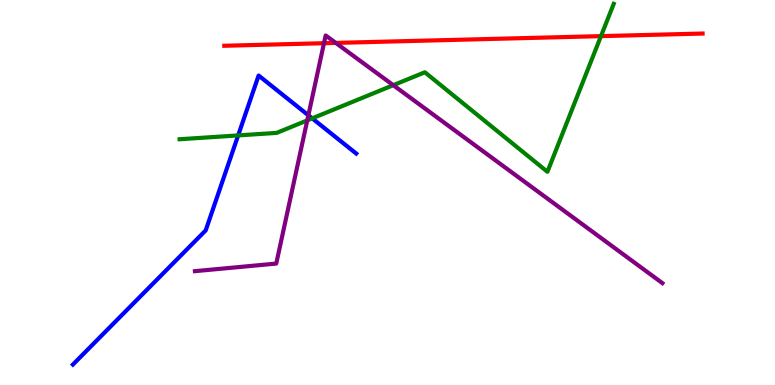[{'lines': ['blue', 'red'], 'intersections': []}, {'lines': ['green', 'red'], 'intersections': [{'x': 7.75, 'y': 9.06}]}, {'lines': ['purple', 'red'], 'intersections': [{'x': 4.18, 'y': 8.88}, {'x': 4.33, 'y': 8.89}]}, {'lines': ['blue', 'green'], 'intersections': [{'x': 3.07, 'y': 6.48}, {'x': 4.03, 'y': 6.93}]}, {'lines': ['blue', 'purple'], 'intersections': [{'x': 3.98, 'y': 7.01}]}, {'lines': ['green', 'purple'], 'intersections': [{'x': 3.96, 'y': 6.87}, {'x': 5.07, 'y': 7.79}]}]